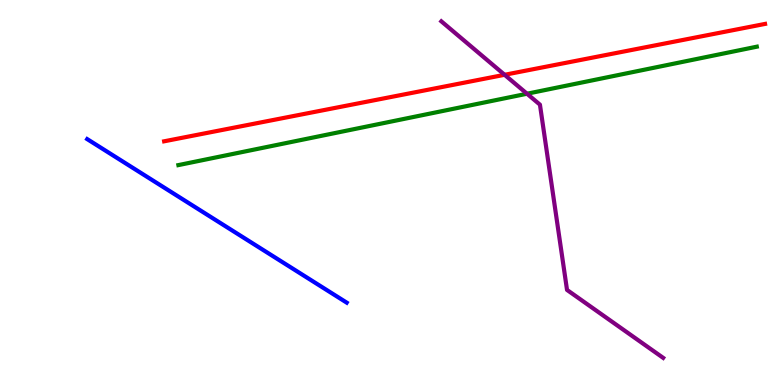[{'lines': ['blue', 'red'], 'intersections': []}, {'lines': ['green', 'red'], 'intersections': []}, {'lines': ['purple', 'red'], 'intersections': [{'x': 6.51, 'y': 8.06}]}, {'lines': ['blue', 'green'], 'intersections': []}, {'lines': ['blue', 'purple'], 'intersections': []}, {'lines': ['green', 'purple'], 'intersections': [{'x': 6.8, 'y': 7.57}]}]